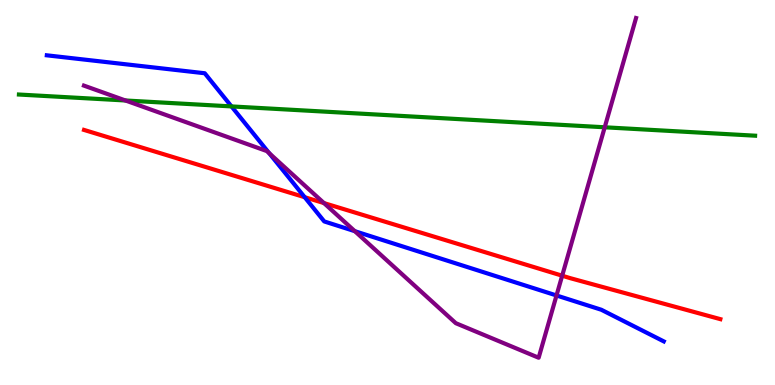[{'lines': ['blue', 'red'], 'intersections': [{'x': 3.93, 'y': 4.88}]}, {'lines': ['green', 'red'], 'intersections': []}, {'lines': ['purple', 'red'], 'intersections': [{'x': 4.18, 'y': 4.73}, {'x': 7.25, 'y': 2.84}]}, {'lines': ['blue', 'green'], 'intersections': [{'x': 2.99, 'y': 7.24}]}, {'lines': ['blue', 'purple'], 'intersections': [{'x': 3.47, 'y': 6.02}, {'x': 4.58, 'y': 4.0}, {'x': 7.18, 'y': 2.33}]}, {'lines': ['green', 'purple'], 'intersections': [{'x': 1.62, 'y': 7.39}, {'x': 7.8, 'y': 6.69}]}]